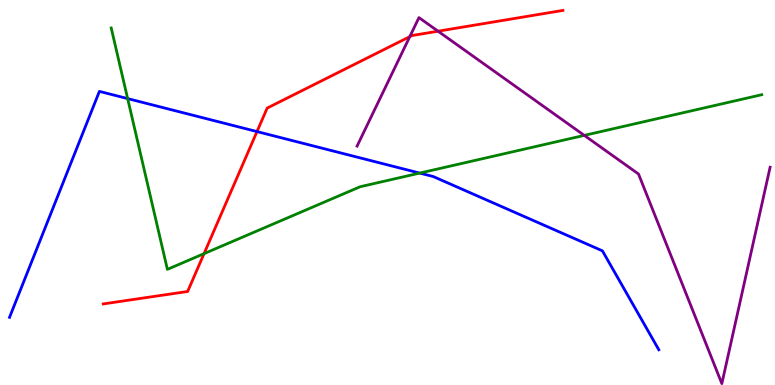[{'lines': ['blue', 'red'], 'intersections': [{'x': 3.32, 'y': 6.58}]}, {'lines': ['green', 'red'], 'intersections': [{'x': 2.63, 'y': 3.41}]}, {'lines': ['purple', 'red'], 'intersections': [{'x': 5.29, 'y': 9.05}, {'x': 5.65, 'y': 9.19}]}, {'lines': ['blue', 'green'], 'intersections': [{'x': 1.65, 'y': 7.44}, {'x': 5.42, 'y': 5.5}]}, {'lines': ['blue', 'purple'], 'intersections': []}, {'lines': ['green', 'purple'], 'intersections': [{'x': 7.54, 'y': 6.48}]}]